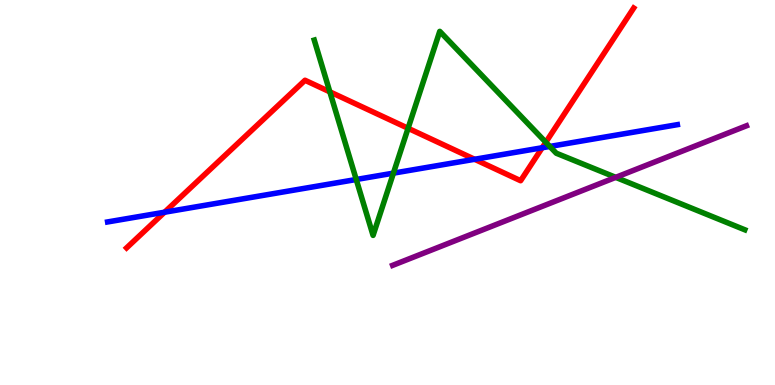[{'lines': ['blue', 'red'], 'intersections': [{'x': 2.12, 'y': 4.49}, {'x': 6.12, 'y': 5.86}, {'x': 7.0, 'y': 6.16}]}, {'lines': ['green', 'red'], 'intersections': [{'x': 4.26, 'y': 7.61}, {'x': 5.27, 'y': 6.67}, {'x': 7.04, 'y': 6.3}]}, {'lines': ['purple', 'red'], 'intersections': []}, {'lines': ['blue', 'green'], 'intersections': [{'x': 4.6, 'y': 5.34}, {'x': 5.08, 'y': 5.5}, {'x': 7.09, 'y': 6.2}]}, {'lines': ['blue', 'purple'], 'intersections': []}, {'lines': ['green', 'purple'], 'intersections': [{'x': 7.94, 'y': 5.39}]}]